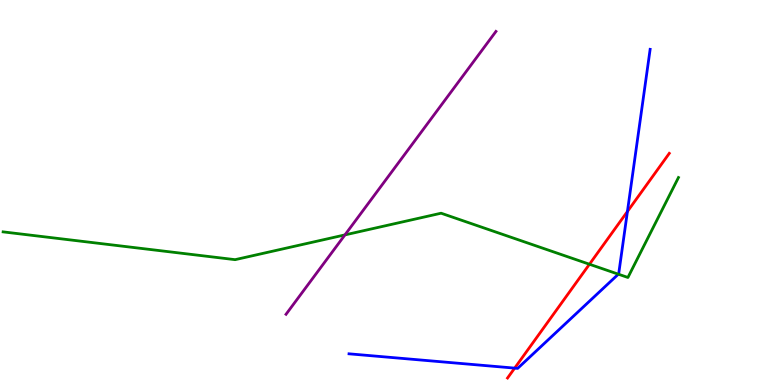[{'lines': ['blue', 'red'], 'intersections': [{'x': 6.64, 'y': 0.439}, {'x': 8.1, 'y': 4.51}]}, {'lines': ['green', 'red'], 'intersections': [{'x': 7.61, 'y': 3.14}]}, {'lines': ['purple', 'red'], 'intersections': []}, {'lines': ['blue', 'green'], 'intersections': [{'x': 7.98, 'y': 2.88}]}, {'lines': ['blue', 'purple'], 'intersections': []}, {'lines': ['green', 'purple'], 'intersections': [{'x': 4.45, 'y': 3.9}]}]